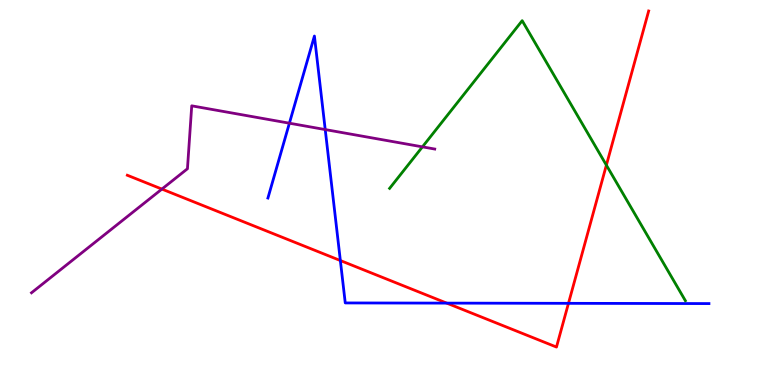[{'lines': ['blue', 'red'], 'intersections': [{'x': 4.39, 'y': 3.23}, {'x': 5.76, 'y': 2.13}, {'x': 7.34, 'y': 2.12}]}, {'lines': ['green', 'red'], 'intersections': [{'x': 7.82, 'y': 5.71}]}, {'lines': ['purple', 'red'], 'intersections': [{'x': 2.09, 'y': 5.09}]}, {'lines': ['blue', 'green'], 'intersections': []}, {'lines': ['blue', 'purple'], 'intersections': [{'x': 3.73, 'y': 6.8}, {'x': 4.2, 'y': 6.63}]}, {'lines': ['green', 'purple'], 'intersections': [{'x': 5.45, 'y': 6.19}]}]